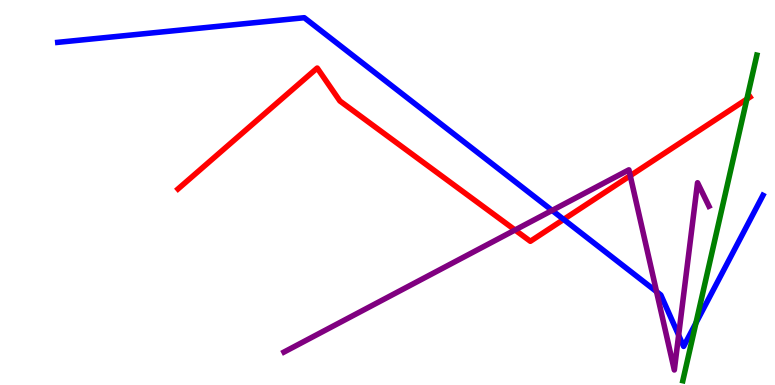[{'lines': ['blue', 'red'], 'intersections': [{'x': 7.27, 'y': 4.3}]}, {'lines': ['green', 'red'], 'intersections': [{'x': 9.64, 'y': 7.43}]}, {'lines': ['purple', 'red'], 'intersections': [{'x': 6.65, 'y': 4.03}, {'x': 8.13, 'y': 5.44}]}, {'lines': ['blue', 'green'], 'intersections': [{'x': 8.98, 'y': 1.61}]}, {'lines': ['blue', 'purple'], 'intersections': [{'x': 7.12, 'y': 4.53}, {'x': 8.47, 'y': 2.43}, {'x': 8.76, 'y': 1.29}]}, {'lines': ['green', 'purple'], 'intersections': []}]